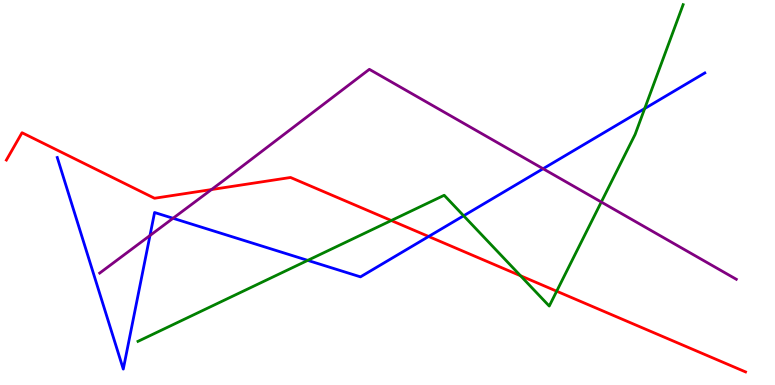[{'lines': ['blue', 'red'], 'intersections': [{'x': 5.53, 'y': 3.86}]}, {'lines': ['green', 'red'], 'intersections': [{'x': 5.05, 'y': 4.27}, {'x': 6.72, 'y': 2.84}, {'x': 7.18, 'y': 2.44}]}, {'lines': ['purple', 'red'], 'intersections': [{'x': 2.73, 'y': 5.08}]}, {'lines': ['blue', 'green'], 'intersections': [{'x': 3.97, 'y': 3.24}, {'x': 5.98, 'y': 4.4}, {'x': 8.32, 'y': 7.18}]}, {'lines': ['blue', 'purple'], 'intersections': [{'x': 1.94, 'y': 3.88}, {'x': 2.23, 'y': 4.33}, {'x': 7.01, 'y': 5.62}]}, {'lines': ['green', 'purple'], 'intersections': [{'x': 7.76, 'y': 4.75}]}]